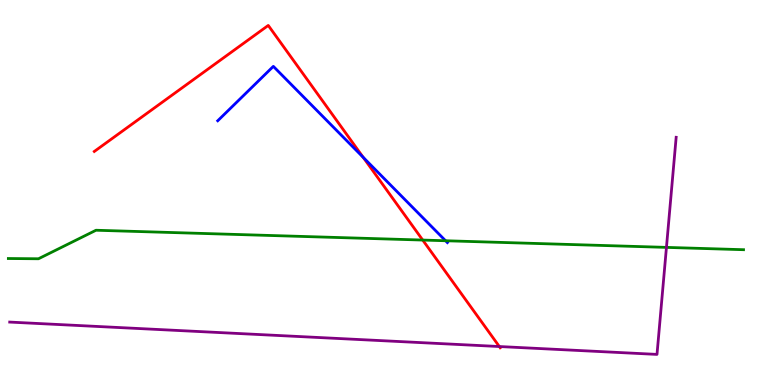[{'lines': ['blue', 'red'], 'intersections': [{'x': 4.69, 'y': 5.91}]}, {'lines': ['green', 'red'], 'intersections': [{'x': 5.45, 'y': 3.76}]}, {'lines': ['purple', 'red'], 'intersections': [{'x': 6.44, 'y': 0.999}]}, {'lines': ['blue', 'green'], 'intersections': [{'x': 5.75, 'y': 3.75}]}, {'lines': ['blue', 'purple'], 'intersections': []}, {'lines': ['green', 'purple'], 'intersections': [{'x': 8.6, 'y': 3.57}]}]